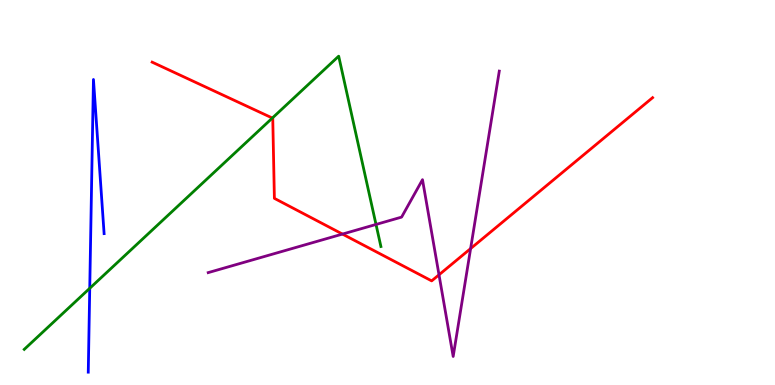[{'lines': ['blue', 'red'], 'intersections': []}, {'lines': ['green', 'red'], 'intersections': [{'x': 3.51, 'y': 6.93}]}, {'lines': ['purple', 'red'], 'intersections': [{'x': 4.42, 'y': 3.92}, {'x': 5.66, 'y': 2.86}, {'x': 6.07, 'y': 3.54}]}, {'lines': ['blue', 'green'], 'intersections': [{'x': 1.16, 'y': 2.51}]}, {'lines': ['blue', 'purple'], 'intersections': []}, {'lines': ['green', 'purple'], 'intersections': [{'x': 4.85, 'y': 4.17}]}]